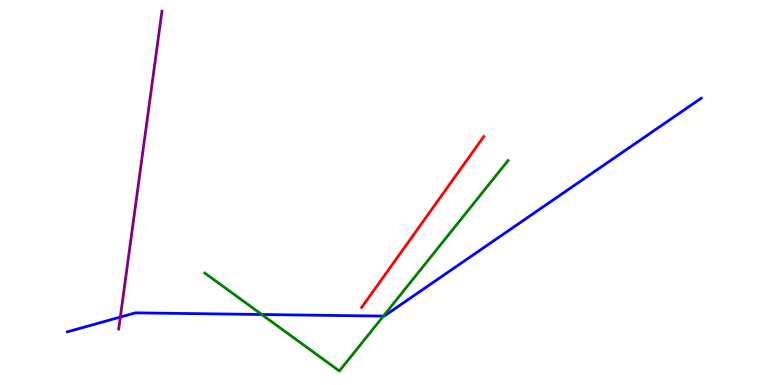[{'lines': ['blue', 'red'], 'intersections': []}, {'lines': ['green', 'red'], 'intersections': []}, {'lines': ['purple', 'red'], 'intersections': []}, {'lines': ['blue', 'green'], 'intersections': [{'x': 3.38, 'y': 1.83}, {'x': 4.95, 'y': 1.79}]}, {'lines': ['blue', 'purple'], 'intersections': [{'x': 1.55, 'y': 1.76}]}, {'lines': ['green', 'purple'], 'intersections': []}]